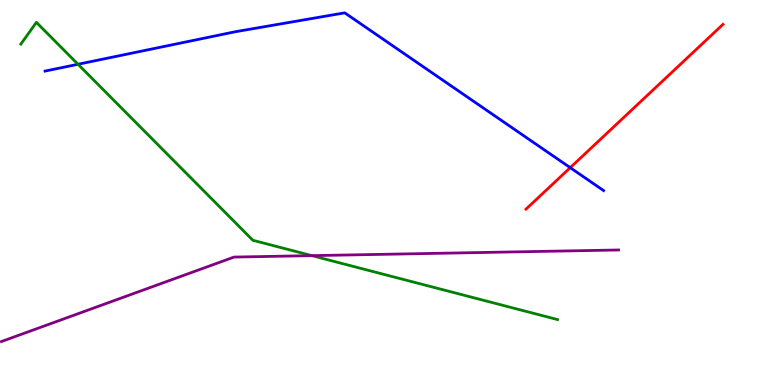[{'lines': ['blue', 'red'], 'intersections': [{'x': 7.36, 'y': 5.65}]}, {'lines': ['green', 'red'], 'intersections': []}, {'lines': ['purple', 'red'], 'intersections': []}, {'lines': ['blue', 'green'], 'intersections': [{'x': 1.01, 'y': 8.33}]}, {'lines': ['blue', 'purple'], 'intersections': []}, {'lines': ['green', 'purple'], 'intersections': [{'x': 4.02, 'y': 3.36}]}]